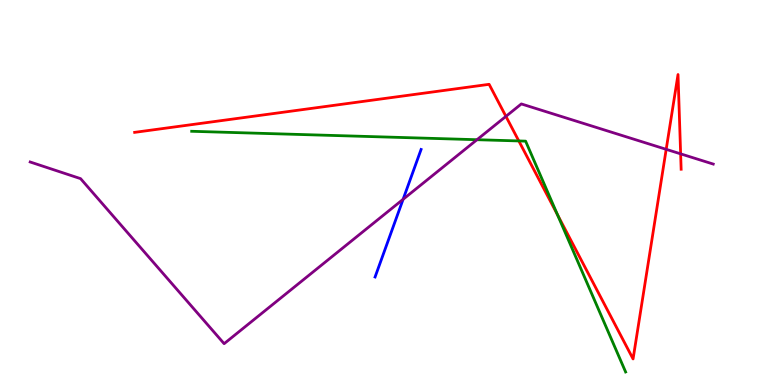[{'lines': ['blue', 'red'], 'intersections': []}, {'lines': ['green', 'red'], 'intersections': [{'x': 6.69, 'y': 6.34}, {'x': 7.19, 'y': 4.42}]}, {'lines': ['purple', 'red'], 'intersections': [{'x': 6.53, 'y': 6.98}, {'x': 8.6, 'y': 6.12}, {'x': 8.78, 'y': 6.0}]}, {'lines': ['blue', 'green'], 'intersections': []}, {'lines': ['blue', 'purple'], 'intersections': [{'x': 5.2, 'y': 4.82}]}, {'lines': ['green', 'purple'], 'intersections': [{'x': 6.15, 'y': 6.37}]}]